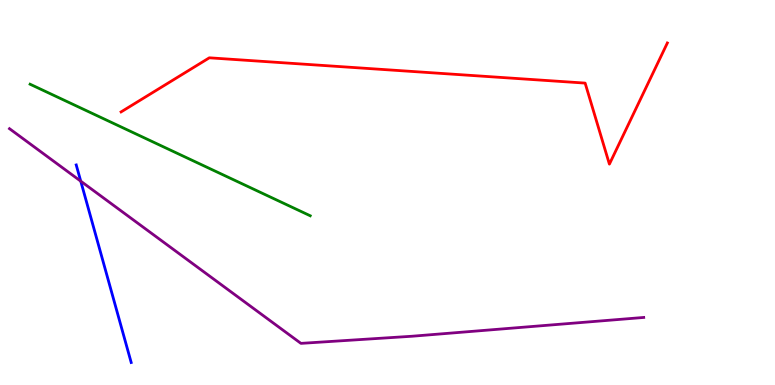[{'lines': ['blue', 'red'], 'intersections': []}, {'lines': ['green', 'red'], 'intersections': []}, {'lines': ['purple', 'red'], 'intersections': []}, {'lines': ['blue', 'green'], 'intersections': []}, {'lines': ['blue', 'purple'], 'intersections': [{'x': 1.04, 'y': 5.29}]}, {'lines': ['green', 'purple'], 'intersections': []}]